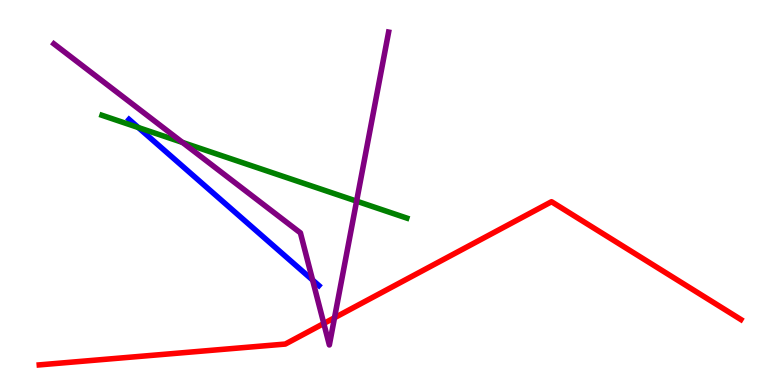[{'lines': ['blue', 'red'], 'intersections': []}, {'lines': ['green', 'red'], 'intersections': []}, {'lines': ['purple', 'red'], 'intersections': [{'x': 4.18, 'y': 1.6}, {'x': 4.32, 'y': 1.75}]}, {'lines': ['blue', 'green'], 'intersections': [{'x': 1.78, 'y': 6.69}]}, {'lines': ['blue', 'purple'], 'intersections': [{'x': 4.03, 'y': 2.73}]}, {'lines': ['green', 'purple'], 'intersections': [{'x': 2.35, 'y': 6.3}, {'x': 4.6, 'y': 4.78}]}]